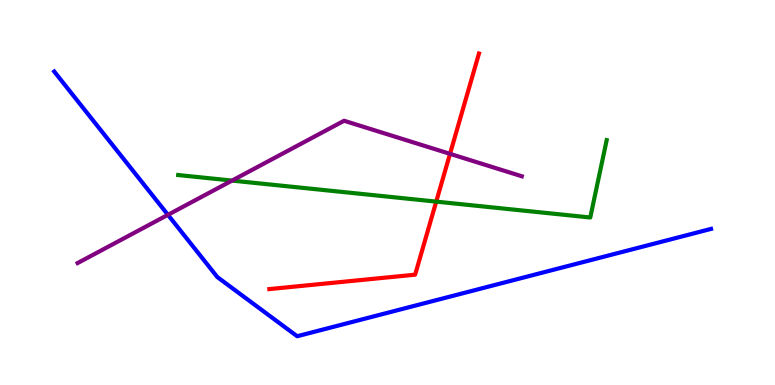[{'lines': ['blue', 'red'], 'intersections': []}, {'lines': ['green', 'red'], 'intersections': [{'x': 5.63, 'y': 4.76}]}, {'lines': ['purple', 'red'], 'intersections': [{'x': 5.81, 'y': 6.0}]}, {'lines': ['blue', 'green'], 'intersections': []}, {'lines': ['blue', 'purple'], 'intersections': [{'x': 2.17, 'y': 4.42}]}, {'lines': ['green', 'purple'], 'intersections': [{'x': 2.99, 'y': 5.31}]}]